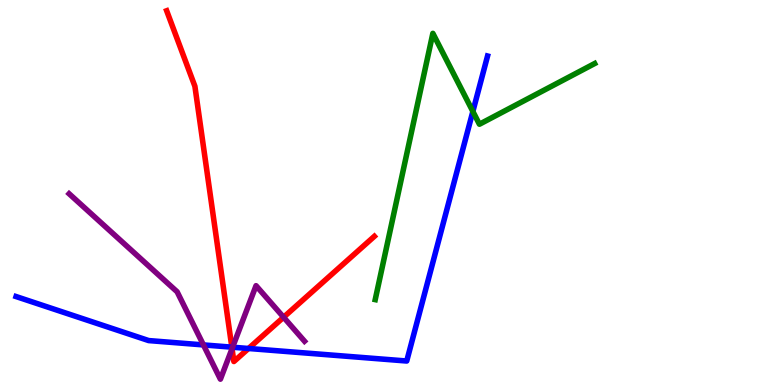[{'lines': ['blue', 'red'], 'intersections': [{'x': 2.99, 'y': 0.983}, {'x': 3.21, 'y': 0.948}]}, {'lines': ['green', 'red'], 'intersections': []}, {'lines': ['purple', 'red'], 'intersections': [{'x': 2.99, 'y': 0.944}, {'x': 3.66, 'y': 1.76}]}, {'lines': ['blue', 'green'], 'intersections': [{'x': 6.1, 'y': 7.11}]}, {'lines': ['blue', 'purple'], 'intersections': [{'x': 2.62, 'y': 1.04}, {'x': 3.0, 'y': 0.981}]}, {'lines': ['green', 'purple'], 'intersections': []}]